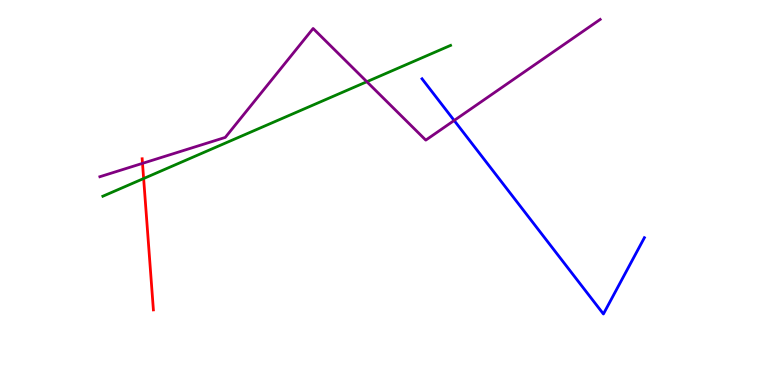[{'lines': ['blue', 'red'], 'intersections': []}, {'lines': ['green', 'red'], 'intersections': [{'x': 1.85, 'y': 5.36}]}, {'lines': ['purple', 'red'], 'intersections': [{'x': 1.84, 'y': 5.76}]}, {'lines': ['blue', 'green'], 'intersections': []}, {'lines': ['blue', 'purple'], 'intersections': [{'x': 5.86, 'y': 6.87}]}, {'lines': ['green', 'purple'], 'intersections': [{'x': 4.73, 'y': 7.88}]}]